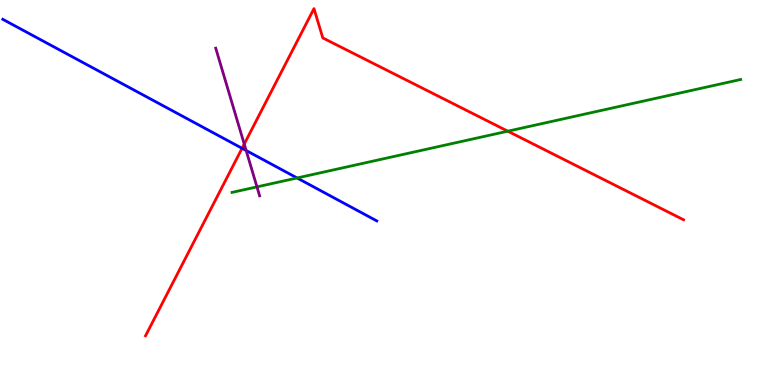[{'lines': ['blue', 'red'], 'intersections': [{'x': 3.12, 'y': 6.15}]}, {'lines': ['green', 'red'], 'intersections': [{'x': 6.55, 'y': 6.59}]}, {'lines': ['purple', 'red'], 'intersections': [{'x': 3.15, 'y': 6.26}]}, {'lines': ['blue', 'green'], 'intersections': [{'x': 3.83, 'y': 5.38}]}, {'lines': ['blue', 'purple'], 'intersections': [{'x': 3.18, 'y': 6.09}]}, {'lines': ['green', 'purple'], 'intersections': [{'x': 3.32, 'y': 5.15}]}]